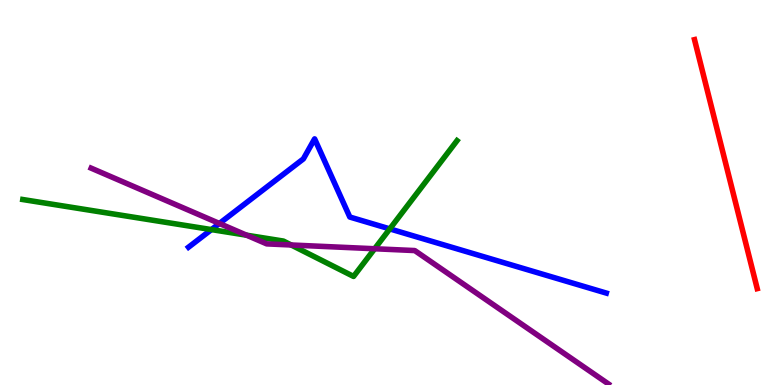[{'lines': ['blue', 'red'], 'intersections': []}, {'lines': ['green', 'red'], 'intersections': []}, {'lines': ['purple', 'red'], 'intersections': []}, {'lines': ['blue', 'green'], 'intersections': [{'x': 2.73, 'y': 4.04}, {'x': 5.03, 'y': 4.05}]}, {'lines': ['blue', 'purple'], 'intersections': [{'x': 2.83, 'y': 4.2}]}, {'lines': ['green', 'purple'], 'intersections': [{'x': 3.18, 'y': 3.89}, {'x': 3.76, 'y': 3.64}, {'x': 4.83, 'y': 3.54}]}]